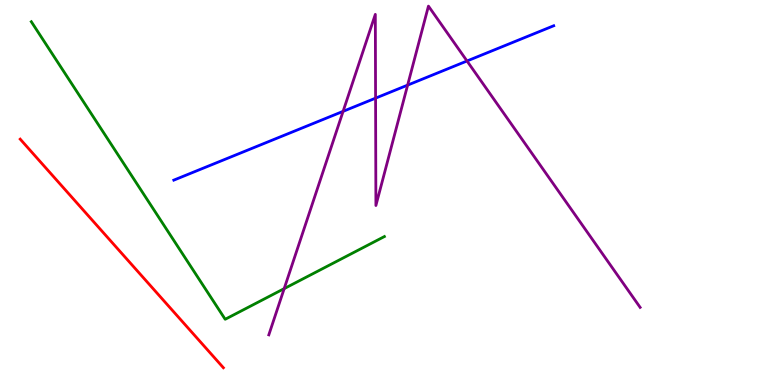[{'lines': ['blue', 'red'], 'intersections': []}, {'lines': ['green', 'red'], 'intersections': []}, {'lines': ['purple', 'red'], 'intersections': []}, {'lines': ['blue', 'green'], 'intersections': []}, {'lines': ['blue', 'purple'], 'intersections': [{'x': 4.43, 'y': 7.11}, {'x': 4.85, 'y': 7.45}, {'x': 5.26, 'y': 7.79}, {'x': 6.03, 'y': 8.42}]}, {'lines': ['green', 'purple'], 'intersections': [{'x': 3.67, 'y': 2.5}]}]